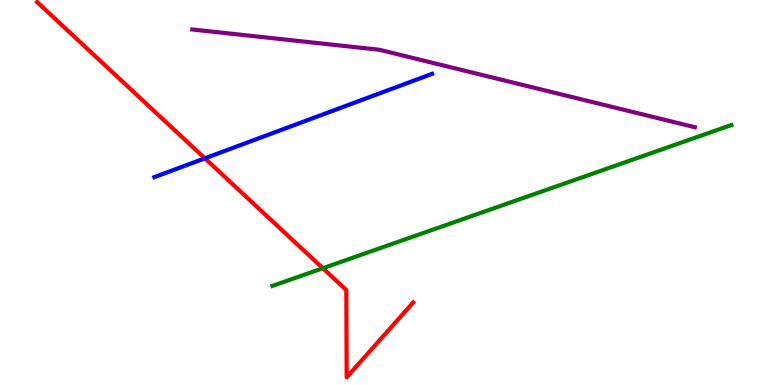[{'lines': ['blue', 'red'], 'intersections': [{'x': 2.64, 'y': 5.89}]}, {'lines': ['green', 'red'], 'intersections': [{'x': 4.17, 'y': 3.03}]}, {'lines': ['purple', 'red'], 'intersections': []}, {'lines': ['blue', 'green'], 'intersections': []}, {'lines': ['blue', 'purple'], 'intersections': []}, {'lines': ['green', 'purple'], 'intersections': []}]